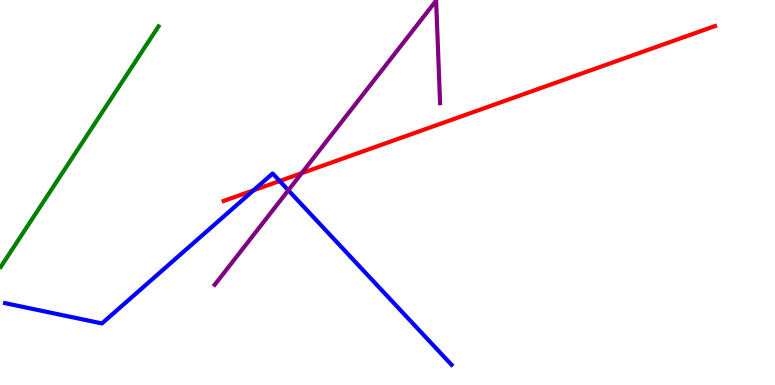[{'lines': ['blue', 'red'], 'intersections': [{'x': 3.27, 'y': 5.06}, {'x': 3.61, 'y': 5.3}]}, {'lines': ['green', 'red'], 'intersections': []}, {'lines': ['purple', 'red'], 'intersections': [{'x': 3.89, 'y': 5.5}]}, {'lines': ['blue', 'green'], 'intersections': []}, {'lines': ['blue', 'purple'], 'intersections': [{'x': 3.72, 'y': 5.06}]}, {'lines': ['green', 'purple'], 'intersections': []}]